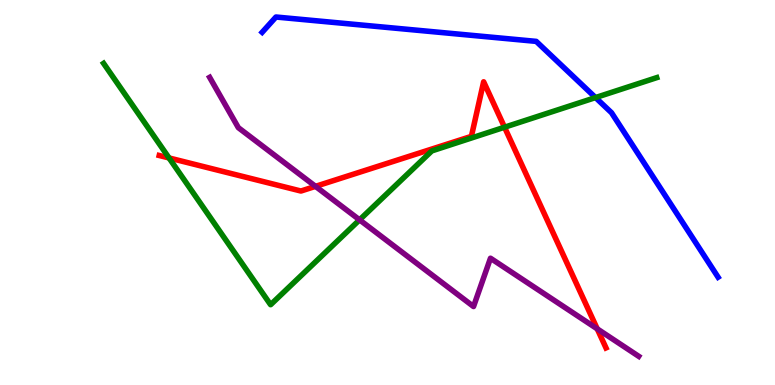[{'lines': ['blue', 'red'], 'intersections': []}, {'lines': ['green', 'red'], 'intersections': [{'x': 2.18, 'y': 5.9}, {'x': 6.51, 'y': 6.7}]}, {'lines': ['purple', 'red'], 'intersections': [{'x': 4.07, 'y': 5.16}, {'x': 7.71, 'y': 1.46}]}, {'lines': ['blue', 'green'], 'intersections': [{'x': 7.68, 'y': 7.47}]}, {'lines': ['blue', 'purple'], 'intersections': []}, {'lines': ['green', 'purple'], 'intersections': [{'x': 4.64, 'y': 4.29}]}]